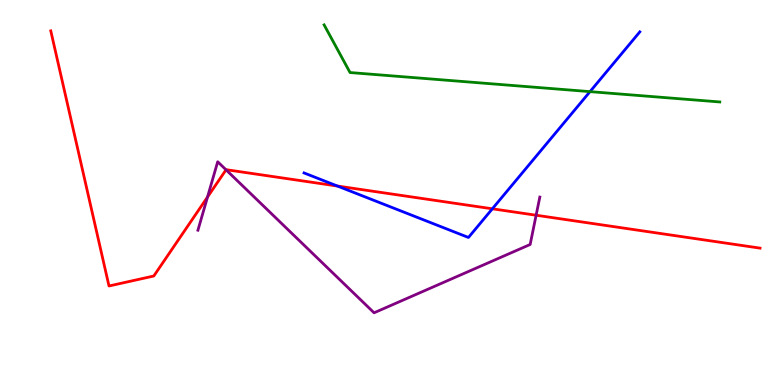[{'lines': ['blue', 'red'], 'intersections': [{'x': 4.35, 'y': 5.17}, {'x': 6.35, 'y': 4.58}]}, {'lines': ['green', 'red'], 'intersections': []}, {'lines': ['purple', 'red'], 'intersections': [{'x': 2.68, 'y': 4.88}, {'x': 2.92, 'y': 5.59}, {'x': 6.92, 'y': 4.41}]}, {'lines': ['blue', 'green'], 'intersections': [{'x': 7.61, 'y': 7.62}]}, {'lines': ['blue', 'purple'], 'intersections': []}, {'lines': ['green', 'purple'], 'intersections': []}]